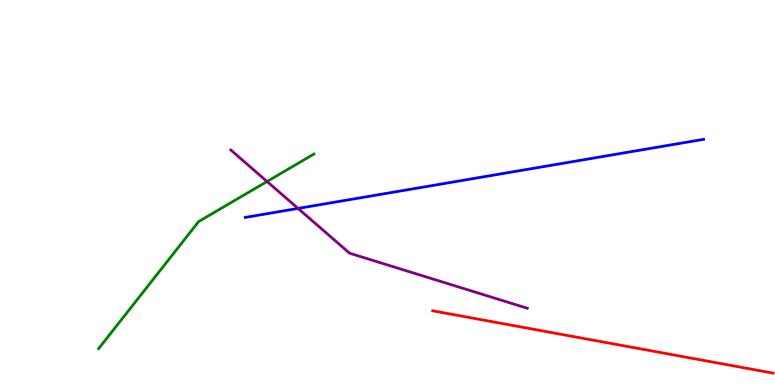[{'lines': ['blue', 'red'], 'intersections': []}, {'lines': ['green', 'red'], 'intersections': []}, {'lines': ['purple', 'red'], 'intersections': []}, {'lines': ['blue', 'green'], 'intersections': []}, {'lines': ['blue', 'purple'], 'intersections': [{'x': 3.85, 'y': 4.59}]}, {'lines': ['green', 'purple'], 'intersections': [{'x': 3.45, 'y': 5.29}]}]